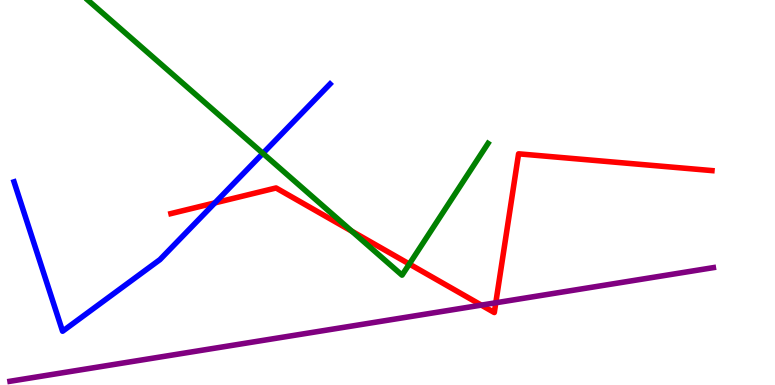[{'lines': ['blue', 'red'], 'intersections': [{'x': 2.77, 'y': 4.73}]}, {'lines': ['green', 'red'], 'intersections': [{'x': 4.54, 'y': 3.99}, {'x': 5.28, 'y': 3.14}]}, {'lines': ['purple', 'red'], 'intersections': [{'x': 6.21, 'y': 2.07}, {'x': 6.4, 'y': 2.14}]}, {'lines': ['blue', 'green'], 'intersections': [{'x': 3.39, 'y': 6.02}]}, {'lines': ['blue', 'purple'], 'intersections': []}, {'lines': ['green', 'purple'], 'intersections': []}]